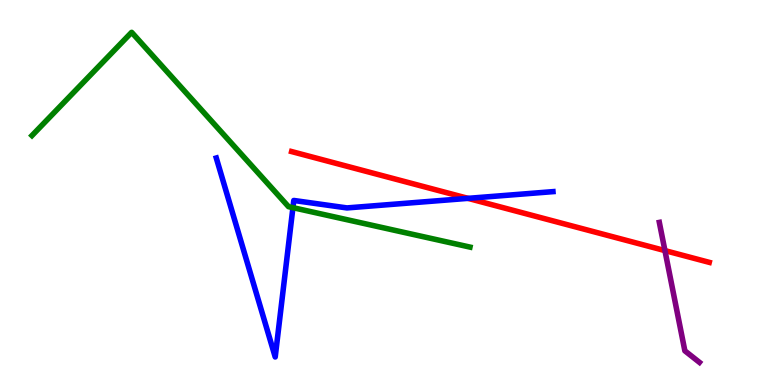[{'lines': ['blue', 'red'], 'intersections': [{'x': 6.04, 'y': 4.85}]}, {'lines': ['green', 'red'], 'intersections': []}, {'lines': ['purple', 'red'], 'intersections': [{'x': 8.58, 'y': 3.49}]}, {'lines': ['blue', 'green'], 'intersections': [{'x': 3.78, 'y': 4.61}]}, {'lines': ['blue', 'purple'], 'intersections': []}, {'lines': ['green', 'purple'], 'intersections': []}]